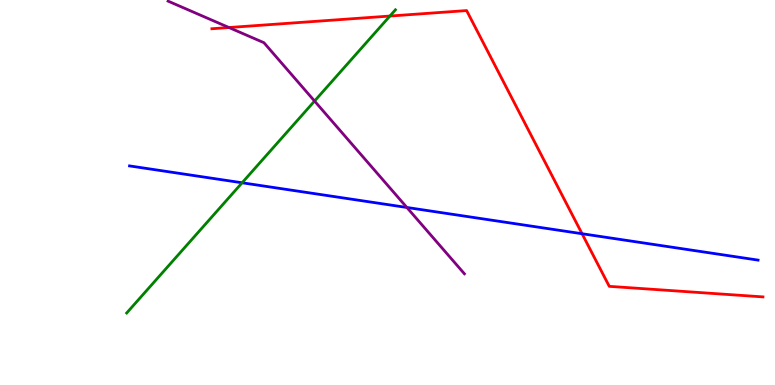[{'lines': ['blue', 'red'], 'intersections': [{'x': 7.51, 'y': 3.93}]}, {'lines': ['green', 'red'], 'intersections': [{'x': 5.03, 'y': 9.58}]}, {'lines': ['purple', 'red'], 'intersections': [{'x': 2.95, 'y': 9.29}]}, {'lines': ['blue', 'green'], 'intersections': [{'x': 3.12, 'y': 5.25}]}, {'lines': ['blue', 'purple'], 'intersections': [{'x': 5.25, 'y': 4.61}]}, {'lines': ['green', 'purple'], 'intersections': [{'x': 4.06, 'y': 7.38}]}]